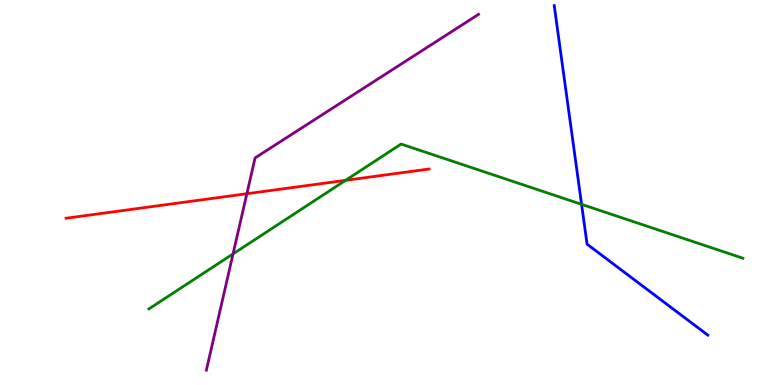[{'lines': ['blue', 'red'], 'intersections': []}, {'lines': ['green', 'red'], 'intersections': [{'x': 4.46, 'y': 5.32}]}, {'lines': ['purple', 'red'], 'intersections': [{'x': 3.19, 'y': 4.97}]}, {'lines': ['blue', 'green'], 'intersections': [{'x': 7.5, 'y': 4.69}]}, {'lines': ['blue', 'purple'], 'intersections': []}, {'lines': ['green', 'purple'], 'intersections': [{'x': 3.01, 'y': 3.4}]}]